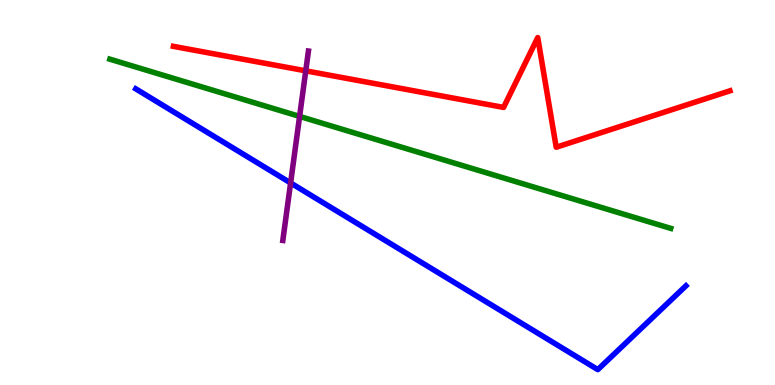[{'lines': ['blue', 'red'], 'intersections': []}, {'lines': ['green', 'red'], 'intersections': []}, {'lines': ['purple', 'red'], 'intersections': [{'x': 3.95, 'y': 8.16}]}, {'lines': ['blue', 'green'], 'intersections': []}, {'lines': ['blue', 'purple'], 'intersections': [{'x': 3.75, 'y': 5.25}]}, {'lines': ['green', 'purple'], 'intersections': [{'x': 3.87, 'y': 6.98}]}]